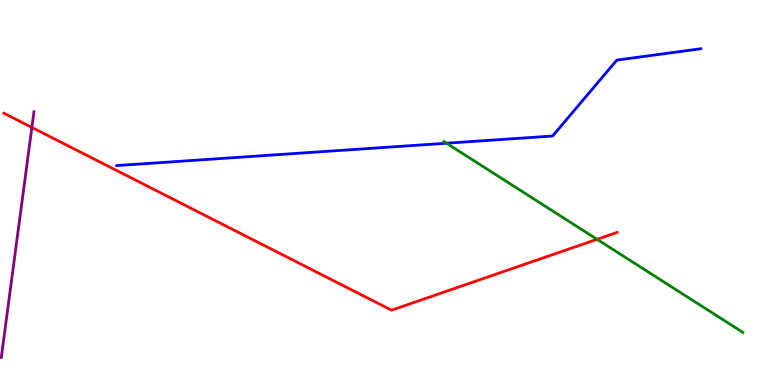[{'lines': ['blue', 'red'], 'intersections': []}, {'lines': ['green', 'red'], 'intersections': [{'x': 7.7, 'y': 3.78}]}, {'lines': ['purple', 'red'], 'intersections': [{'x': 0.411, 'y': 6.69}]}, {'lines': ['blue', 'green'], 'intersections': [{'x': 5.76, 'y': 6.28}]}, {'lines': ['blue', 'purple'], 'intersections': []}, {'lines': ['green', 'purple'], 'intersections': []}]